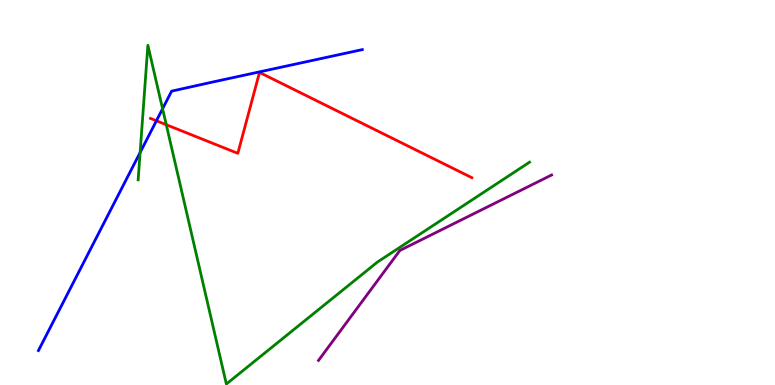[{'lines': ['blue', 'red'], 'intersections': [{'x': 2.02, 'y': 6.86}]}, {'lines': ['green', 'red'], 'intersections': [{'x': 2.15, 'y': 6.76}]}, {'lines': ['purple', 'red'], 'intersections': []}, {'lines': ['blue', 'green'], 'intersections': [{'x': 1.81, 'y': 6.04}, {'x': 2.1, 'y': 7.17}]}, {'lines': ['blue', 'purple'], 'intersections': []}, {'lines': ['green', 'purple'], 'intersections': []}]